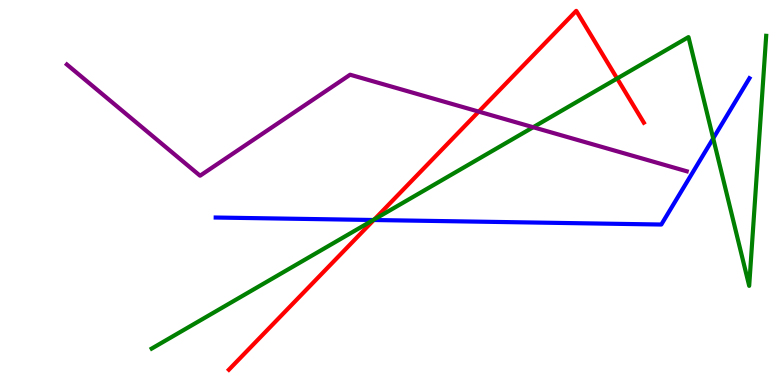[{'lines': ['blue', 'red'], 'intersections': [{'x': 4.82, 'y': 4.29}]}, {'lines': ['green', 'red'], 'intersections': [{'x': 4.83, 'y': 4.3}, {'x': 7.96, 'y': 7.96}]}, {'lines': ['purple', 'red'], 'intersections': [{'x': 6.18, 'y': 7.1}]}, {'lines': ['blue', 'green'], 'intersections': [{'x': 4.82, 'y': 4.29}, {'x': 9.2, 'y': 6.41}]}, {'lines': ['blue', 'purple'], 'intersections': []}, {'lines': ['green', 'purple'], 'intersections': [{'x': 6.88, 'y': 6.7}]}]